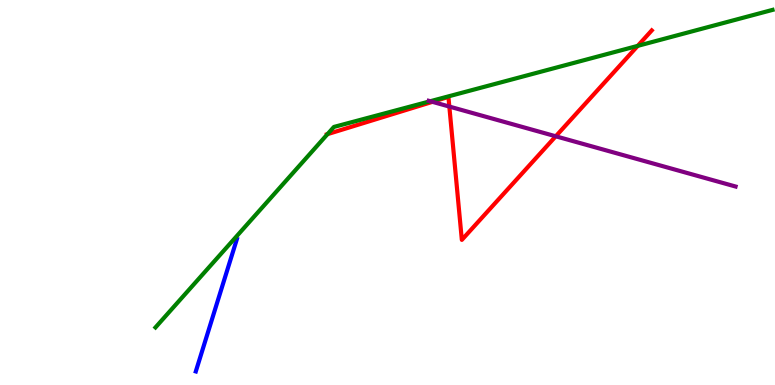[{'lines': ['blue', 'red'], 'intersections': []}, {'lines': ['green', 'red'], 'intersections': [{'x': 4.23, 'y': 6.52}, {'x': 8.23, 'y': 8.81}]}, {'lines': ['purple', 'red'], 'intersections': [{'x': 5.58, 'y': 7.35}, {'x': 5.8, 'y': 7.23}, {'x': 7.17, 'y': 6.46}]}, {'lines': ['blue', 'green'], 'intersections': []}, {'lines': ['blue', 'purple'], 'intersections': []}, {'lines': ['green', 'purple'], 'intersections': [{'x': 5.55, 'y': 7.37}]}]